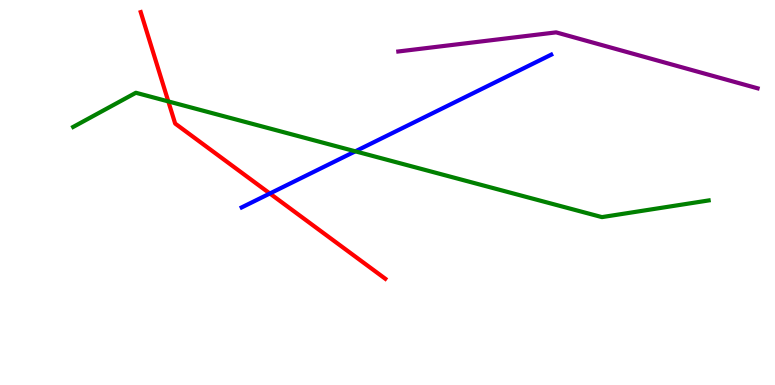[{'lines': ['blue', 'red'], 'intersections': [{'x': 3.48, 'y': 4.97}]}, {'lines': ['green', 'red'], 'intersections': [{'x': 2.17, 'y': 7.37}]}, {'lines': ['purple', 'red'], 'intersections': []}, {'lines': ['blue', 'green'], 'intersections': [{'x': 4.59, 'y': 6.07}]}, {'lines': ['blue', 'purple'], 'intersections': []}, {'lines': ['green', 'purple'], 'intersections': []}]